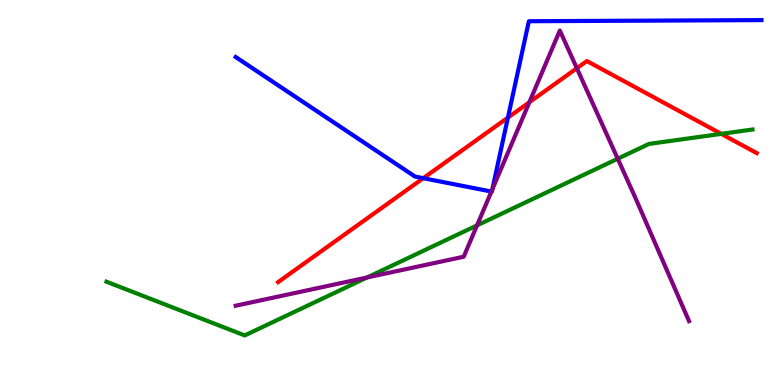[{'lines': ['blue', 'red'], 'intersections': [{'x': 5.46, 'y': 5.37}, {'x': 6.55, 'y': 6.95}]}, {'lines': ['green', 'red'], 'intersections': [{'x': 9.31, 'y': 6.52}]}, {'lines': ['purple', 'red'], 'intersections': [{'x': 6.83, 'y': 7.34}, {'x': 7.44, 'y': 8.23}]}, {'lines': ['blue', 'green'], 'intersections': []}, {'lines': ['blue', 'purple'], 'intersections': [{'x': 6.34, 'y': 5.02}, {'x': 6.35, 'y': 5.08}]}, {'lines': ['green', 'purple'], 'intersections': [{'x': 4.74, 'y': 2.79}, {'x': 6.16, 'y': 4.15}, {'x': 7.97, 'y': 5.88}]}]